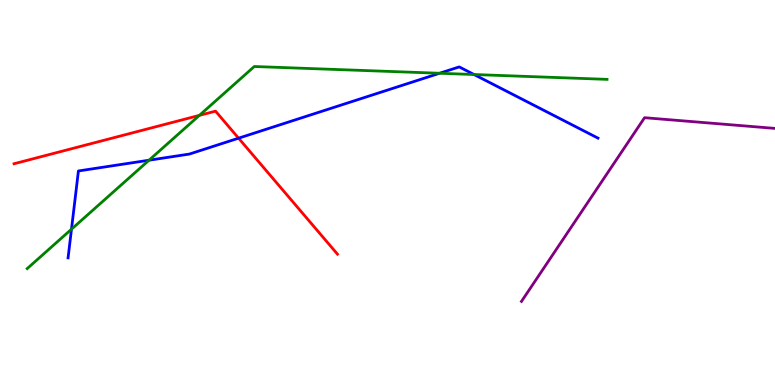[{'lines': ['blue', 'red'], 'intersections': [{'x': 3.08, 'y': 6.41}]}, {'lines': ['green', 'red'], 'intersections': [{'x': 2.57, 'y': 7.0}]}, {'lines': ['purple', 'red'], 'intersections': []}, {'lines': ['blue', 'green'], 'intersections': [{'x': 0.922, 'y': 4.05}, {'x': 1.92, 'y': 5.84}, {'x': 5.67, 'y': 8.1}, {'x': 6.12, 'y': 8.06}]}, {'lines': ['blue', 'purple'], 'intersections': []}, {'lines': ['green', 'purple'], 'intersections': []}]